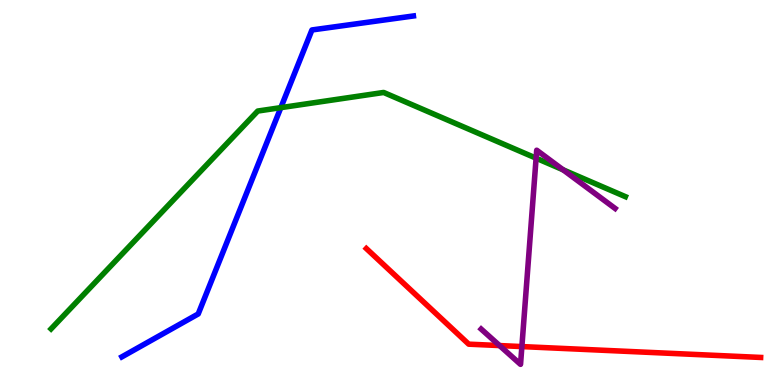[{'lines': ['blue', 'red'], 'intersections': []}, {'lines': ['green', 'red'], 'intersections': []}, {'lines': ['purple', 'red'], 'intersections': [{'x': 6.45, 'y': 1.02}, {'x': 6.73, 'y': 0.998}]}, {'lines': ['blue', 'green'], 'intersections': [{'x': 3.62, 'y': 7.2}]}, {'lines': ['blue', 'purple'], 'intersections': []}, {'lines': ['green', 'purple'], 'intersections': [{'x': 6.92, 'y': 5.89}, {'x': 7.27, 'y': 5.59}]}]